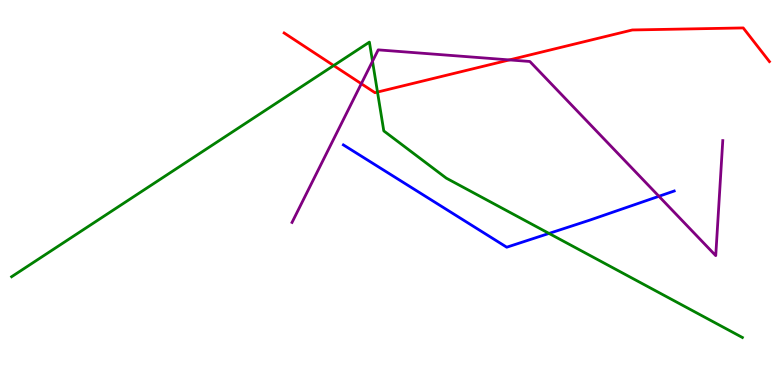[{'lines': ['blue', 'red'], 'intersections': []}, {'lines': ['green', 'red'], 'intersections': [{'x': 4.31, 'y': 8.3}, {'x': 4.87, 'y': 7.61}]}, {'lines': ['purple', 'red'], 'intersections': [{'x': 4.66, 'y': 7.83}, {'x': 6.57, 'y': 8.44}]}, {'lines': ['blue', 'green'], 'intersections': [{'x': 7.08, 'y': 3.94}]}, {'lines': ['blue', 'purple'], 'intersections': [{'x': 8.5, 'y': 4.9}]}, {'lines': ['green', 'purple'], 'intersections': [{'x': 4.81, 'y': 8.41}]}]